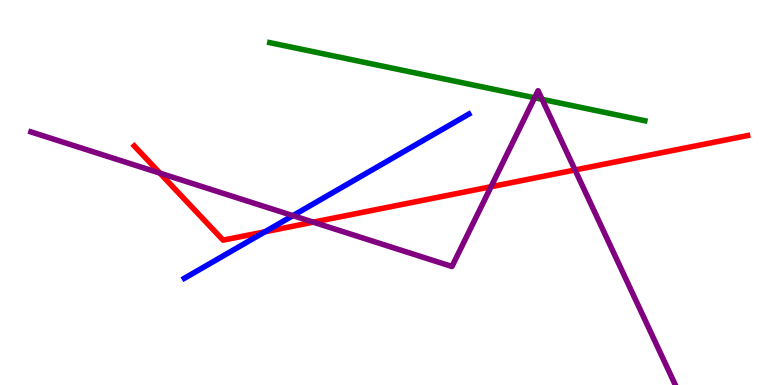[{'lines': ['blue', 'red'], 'intersections': [{'x': 3.42, 'y': 3.98}]}, {'lines': ['green', 'red'], 'intersections': []}, {'lines': ['purple', 'red'], 'intersections': [{'x': 2.06, 'y': 5.5}, {'x': 4.04, 'y': 4.23}, {'x': 6.34, 'y': 5.15}, {'x': 7.42, 'y': 5.59}]}, {'lines': ['blue', 'green'], 'intersections': []}, {'lines': ['blue', 'purple'], 'intersections': [{'x': 3.78, 'y': 4.4}]}, {'lines': ['green', 'purple'], 'intersections': [{'x': 6.9, 'y': 7.46}, {'x': 6.99, 'y': 7.42}]}]